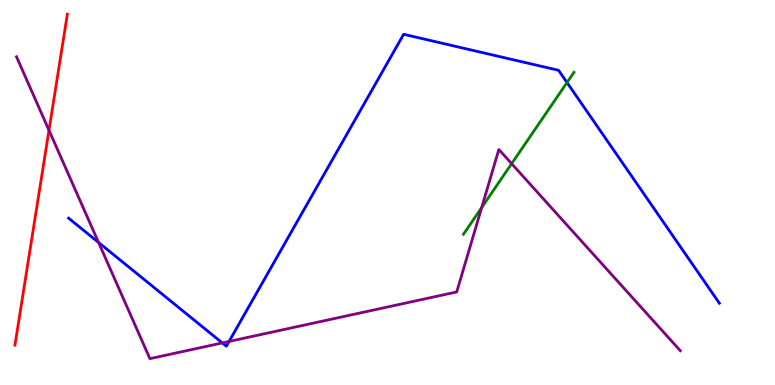[{'lines': ['blue', 'red'], 'intersections': []}, {'lines': ['green', 'red'], 'intersections': []}, {'lines': ['purple', 'red'], 'intersections': [{'x': 0.632, 'y': 6.62}]}, {'lines': ['blue', 'green'], 'intersections': [{'x': 7.32, 'y': 7.86}]}, {'lines': ['blue', 'purple'], 'intersections': [{'x': 1.27, 'y': 3.7}, {'x': 2.87, 'y': 1.09}, {'x': 2.96, 'y': 1.13}]}, {'lines': ['green', 'purple'], 'intersections': [{'x': 6.22, 'y': 4.61}, {'x': 6.6, 'y': 5.75}]}]